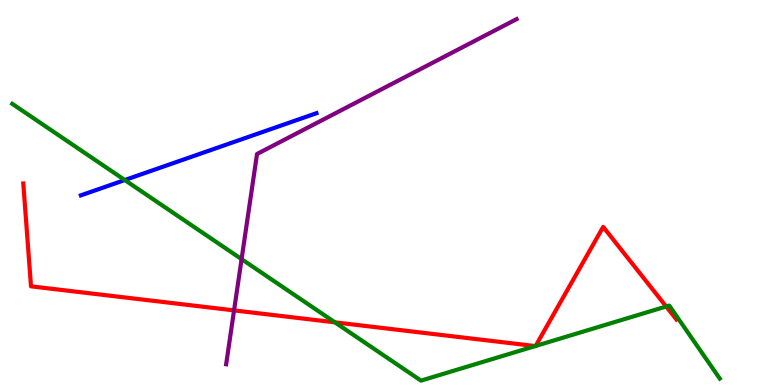[{'lines': ['blue', 'red'], 'intersections': []}, {'lines': ['green', 'red'], 'intersections': [{'x': 4.32, 'y': 1.63}, {'x': 6.91, 'y': 1.01}, {'x': 6.91, 'y': 1.01}, {'x': 8.6, 'y': 2.04}]}, {'lines': ['purple', 'red'], 'intersections': [{'x': 3.02, 'y': 1.94}]}, {'lines': ['blue', 'green'], 'intersections': [{'x': 1.61, 'y': 5.32}]}, {'lines': ['blue', 'purple'], 'intersections': []}, {'lines': ['green', 'purple'], 'intersections': [{'x': 3.12, 'y': 3.27}]}]